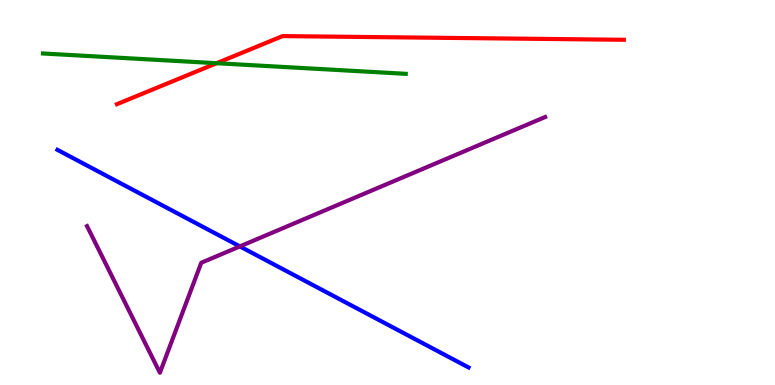[{'lines': ['blue', 'red'], 'intersections': []}, {'lines': ['green', 'red'], 'intersections': [{'x': 2.79, 'y': 8.36}]}, {'lines': ['purple', 'red'], 'intersections': []}, {'lines': ['blue', 'green'], 'intersections': []}, {'lines': ['blue', 'purple'], 'intersections': [{'x': 3.1, 'y': 3.6}]}, {'lines': ['green', 'purple'], 'intersections': []}]